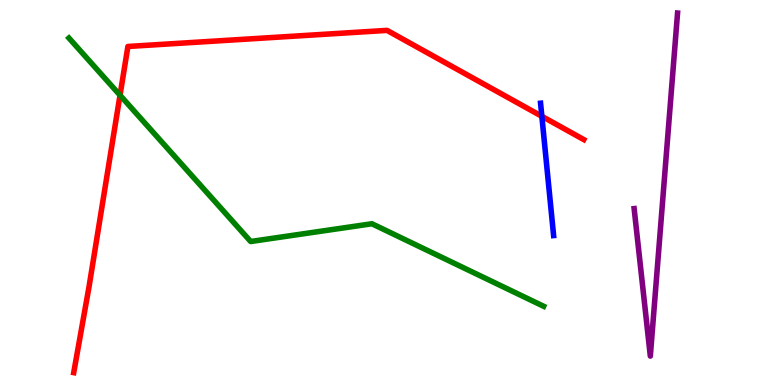[{'lines': ['blue', 'red'], 'intersections': [{'x': 6.99, 'y': 6.98}]}, {'lines': ['green', 'red'], 'intersections': [{'x': 1.55, 'y': 7.53}]}, {'lines': ['purple', 'red'], 'intersections': []}, {'lines': ['blue', 'green'], 'intersections': []}, {'lines': ['blue', 'purple'], 'intersections': []}, {'lines': ['green', 'purple'], 'intersections': []}]